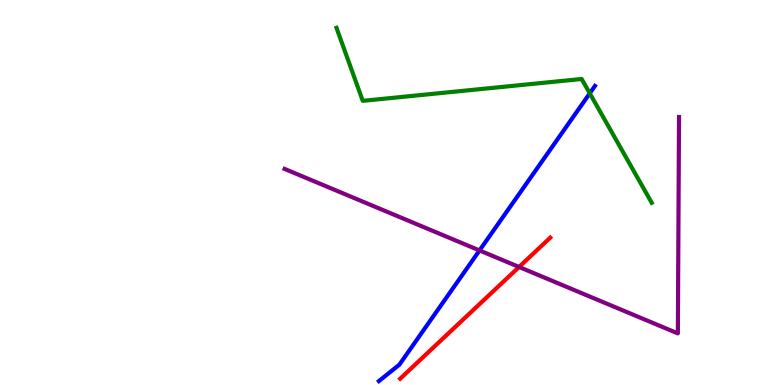[{'lines': ['blue', 'red'], 'intersections': []}, {'lines': ['green', 'red'], 'intersections': []}, {'lines': ['purple', 'red'], 'intersections': [{'x': 6.7, 'y': 3.07}]}, {'lines': ['blue', 'green'], 'intersections': [{'x': 7.61, 'y': 7.58}]}, {'lines': ['blue', 'purple'], 'intersections': [{'x': 6.19, 'y': 3.49}]}, {'lines': ['green', 'purple'], 'intersections': []}]